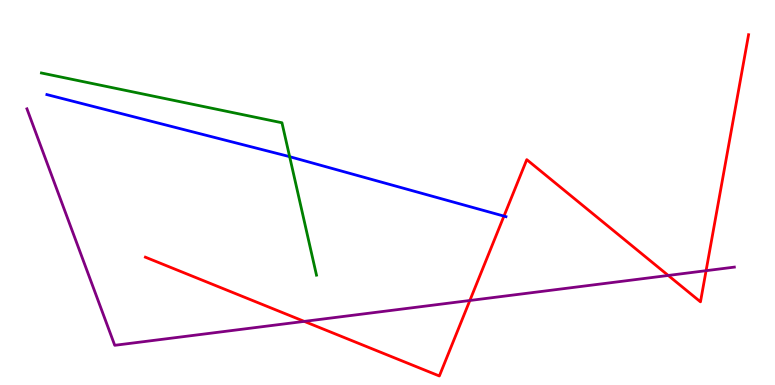[{'lines': ['blue', 'red'], 'intersections': [{'x': 6.5, 'y': 4.39}]}, {'lines': ['green', 'red'], 'intersections': []}, {'lines': ['purple', 'red'], 'intersections': [{'x': 3.93, 'y': 1.65}, {'x': 6.06, 'y': 2.2}, {'x': 8.62, 'y': 2.85}, {'x': 9.11, 'y': 2.97}]}, {'lines': ['blue', 'green'], 'intersections': [{'x': 3.74, 'y': 5.93}]}, {'lines': ['blue', 'purple'], 'intersections': []}, {'lines': ['green', 'purple'], 'intersections': []}]